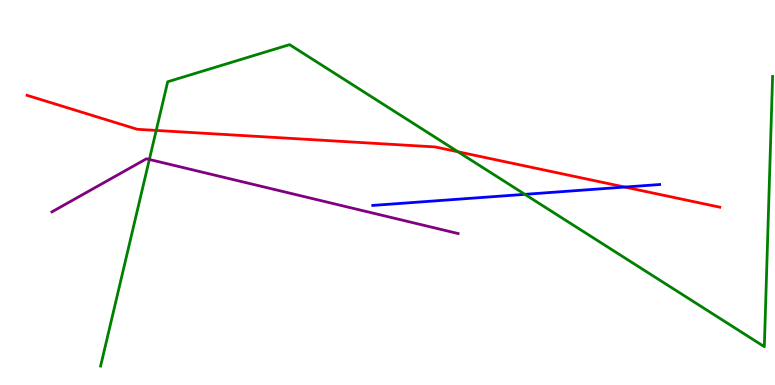[{'lines': ['blue', 'red'], 'intersections': [{'x': 8.06, 'y': 5.14}]}, {'lines': ['green', 'red'], 'intersections': [{'x': 2.02, 'y': 6.61}, {'x': 5.91, 'y': 6.06}]}, {'lines': ['purple', 'red'], 'intersections': []}, {'lines': ['blue', 'green'], 'intersections': [{'x': 6.77, 'y': 4.95}]}, {'lines': ['blue', 'purple'], 'intersections': []}, {'lines': ['green', 'purple'], 'intersections': [{'x': 1.93, 'y': 5.86}]}]